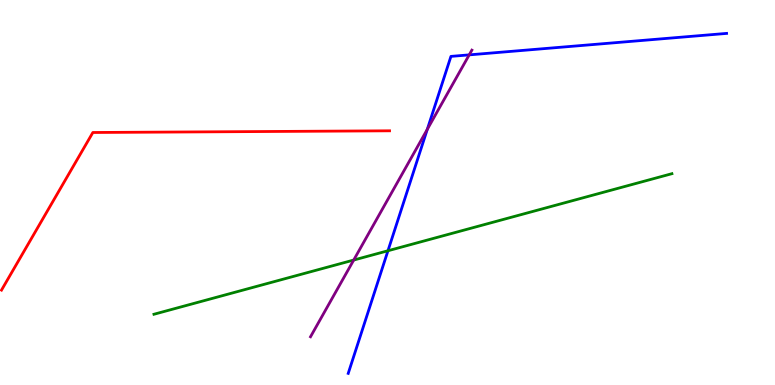[{'lines': ['blue', 'red'], 'intersections': []}, {'lines': ['green', 'red'], 'intersections': []}, {'lines': ['purple', 'red'], 'intersections': []}, {'lines': ['blue', 'green'], 'intersections': [{'x': 5.01, 'y': 3.49}]}, {'lines': ['blue', 'purple'], 'intersections': [{'x': 5.51, 'y': 6.64}, {'x': 6.05, 'y': 8.57}]}, {'lines': ['green', 'purple'], 'intersections': [{'x': 4.56, 'y': 3.25}]}]